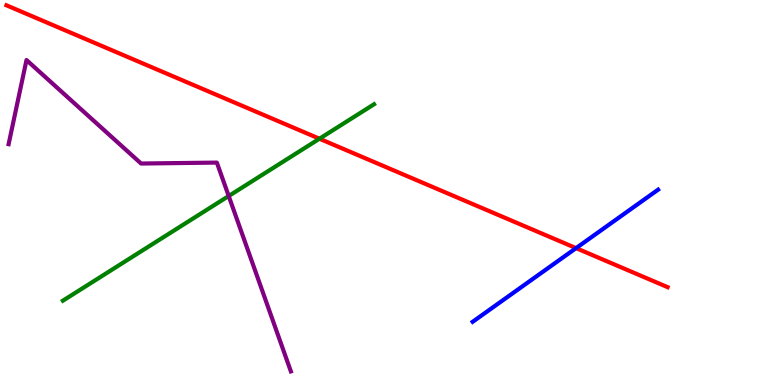[{'lines': ['blue', 'red'], 'intersections': [{'x': 7.43, 'y': 3.56}]}, {'lines': ['green', 'red'], 'intersections': [{'x': 4.12, 'y': 6.4}]}, {'lines': ['purple', 'red'], 'intersections': []}, {'lines': ['blue', 'green'], 'intersections': []}, {'lines': ['blue', 'purple'], 'intersections': []}, {'lines': ['green', 'purple'], 'intersections': [{'x': 2.95, 'y': 4.91}]}]